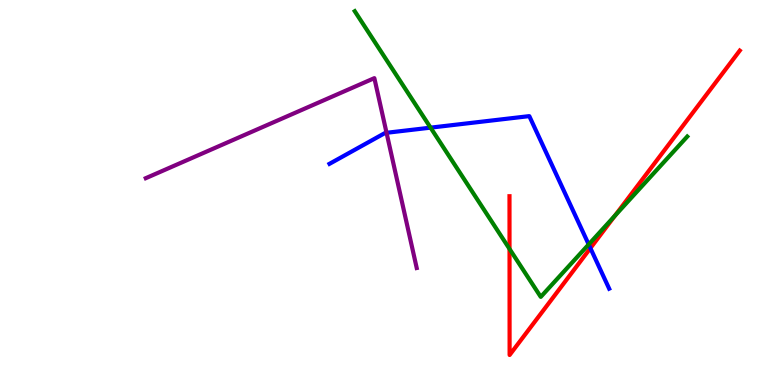[{'lines': ['blue', 'red'], 'intersections': [{'x': 7.62, 'y': 3.55}]}, {'lines': ['green', 'red'], 'intersections': [{'x': 6.57, 'y': 3.53}, {'x': 7.94, 'y': 4.4}]}, {'lines': ['purple', 'red'], 'intersections': []}, {'lines': ['blue', 'green'], 'intersections': [{'x': 5.56, 'y': 6.68}, {'x': 7.6, 'y': 3.65}]}, {'lines': ['blue', 'purple'], 'intersections': [{'x': 4.99, 'y': 6.55}]}, {'lines': ['green', 'purple'], 'intersections': []}]